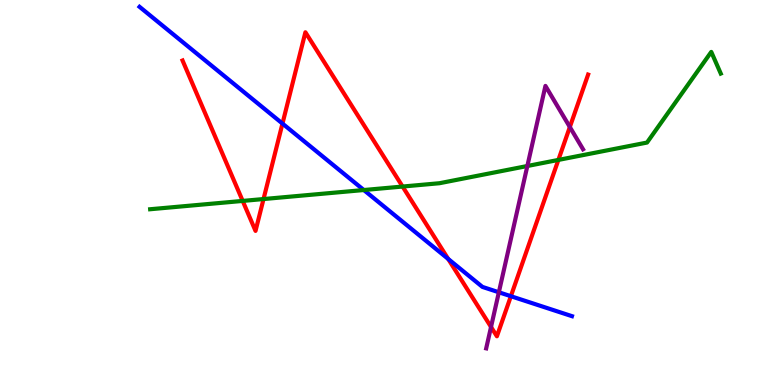[{'lines': ['blue', 'red'], 'intersections': [{'x': 3.64, 'y': 6.79}, {'x': 5.78, 'y': 3.27}, {'x': 6.59, 'y': 2.31}]}, {'lines': ['green', 'red'], 'intersections': [{'x': 3.13, 'y': 4.78}, {'x': 3.4, 'y': 4.83}, {'x': 5.19, 'y': 5.15}, {'x': 7.2, 'y': 5.85}]}, {'lines': ['purple', 'red'], 'intersections': [{'x': 6.34, 'y': 1.51}, {'x': 7.35, 'y': 6.7}]}, {'lines': ['blue', 'green'], 'intersections': [{'x': 4.69, 'y': 5.06}]}, {'lines': ['blue', 'purple'], 'intersections': [{'x': 6.44, 'y': 2.41}]}, {'lines': ['green', 'purple'], 'intersections': [{'x': 6.8, 'y': 5.69}]}]